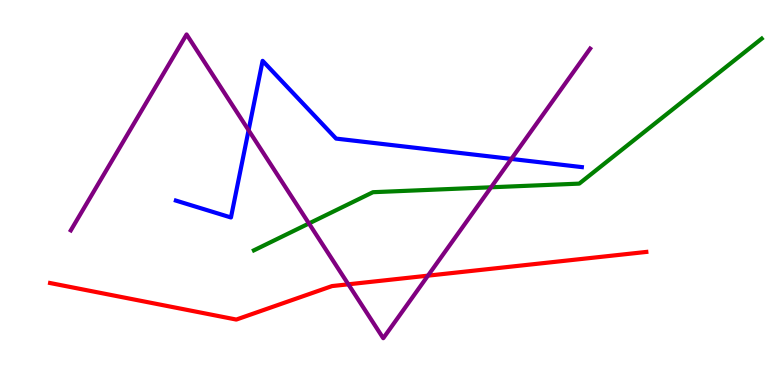[{'lines': ['blue', 'red'], 'intersections': []}, {'lines': ['green', 'red'], 'intersections': []}, {'lines': ['purple', 'red'], 'intersections': [{'x': 4.49, 'y': 2.62}, {'x': 5.52, 'y': 2.84}]}, {'lines': ['blue', 'green'], 'intersections': []}, {'lines': ['blue', 'purple'], 'intersections': [{'x': 3.21, 'y': 6.62}, {'x': 6.6, 'y': 5.87}]}, {'lines': ['green', 'purple'], 'intersections': [{'x': 3.99, 'y': 4.2}, {'x': 6.34, 'y': 5.14}]}]